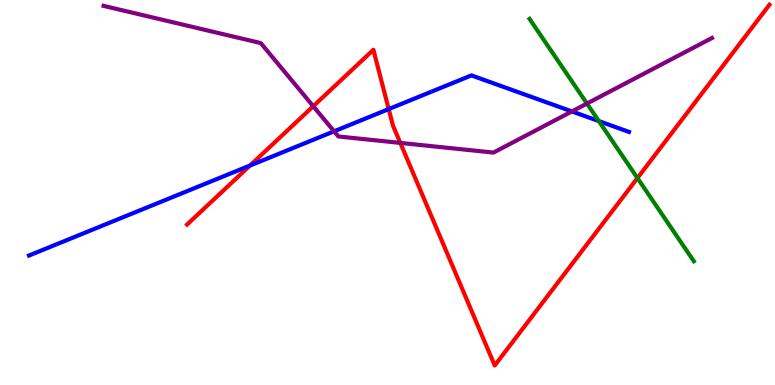[{'lines': ['blue', 'red'], 'intersections': [{'x': 3.23, 'y': 5.7}, {'x': 5.02, 'y': 7.17}]}, {'lines': ['green', 'red'], 'intersections': [{'x': 8.23, 'y': 5.38}]}, {'lines': ['purple', 'red'], 'intersections': [{'x': 4.04, 'y': 7.24}, {'x': 5.17, 'y': 6.29}]}, {'lines': ['blue', 'green'], 'intersections': [{'x': 7.73, 'y': 6.85}]}, {'lines': ['blue', 'purple'], 'intersections': [{'x': 4.31, 'y': 6.59}, {'x': 7.38, 'y': 7.11}]}, {'lines': ['green', 'purple'], 'intersections': [{'x': 7.57, 'y': 7.31}]}]